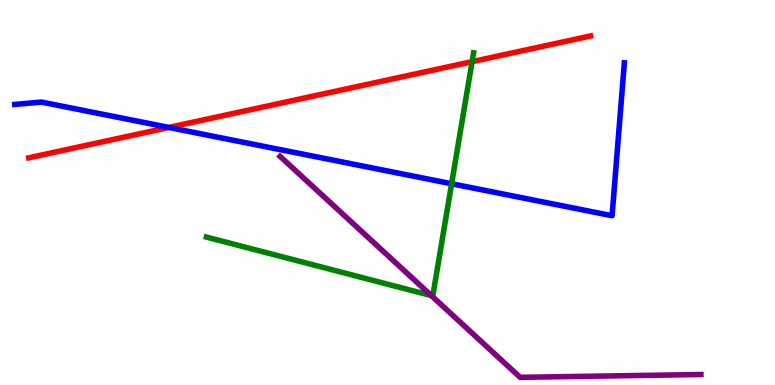[{'lines': ['blue', 'red'], 'intersections': [{'x': 2.18, 'y': 6.69}]}, {'lines': ['green', 'red'], 'intersections': [{'x': 6.09, 'y': 8.4}]}, {'lines': ['purple', 'red'], 'intersections': []}, {'lines': ['blue', 'green'], 'intersections': [{'x': 5.83, 'y': 5.23}]}, {'lines': ['blue', 'purple'], 'intersections': []}, {'lines': ['green', 'purple'], 'intersections': [{'x': 5.57, 'y': 2.32}]}]